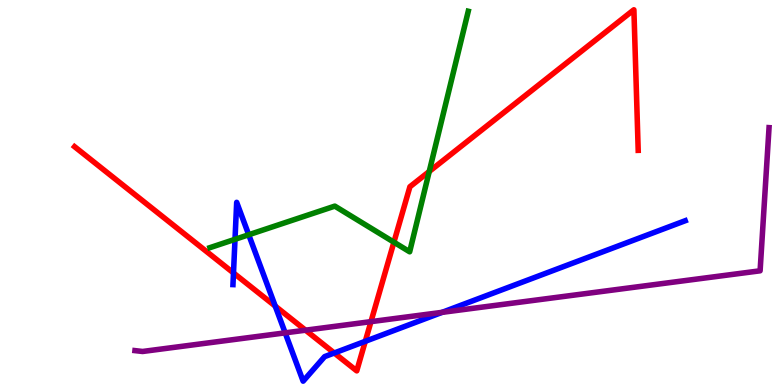[{'lines': ['blue', 'red'], 'intersections': [{'x': 3.01, 'y': 2.91}, {'x': 3.55, 'y': 2.05}, {'x': 4.31, 'y': 0.831}, {'x': 4.71, 'y': 1.14}]}, {'lines': ['green', 'red'], 'intersections': [{'x': 5.08, 'y': 3.71}, {'x': 5.54, 'y': 5.55}]}, {'lines': ['purple', 'red'], 'intersections': [{'x': 3.94, 'y': 1.42}, {'x': 4.79, 'y': 1.65}]}, {'lines': ['blue', 'green'], 'intersections': [{'x': 3.03, 'y': 3.78}, {'x': 3.21, 'y': 3.9}]}, {'lines': ['blue', 'purple'], 'intersections': [{'x': 3.68, 'y': 1.35}, {'x': 5.7, 'y': 1.89}]}, {'lines': ['green', 'purple'], 'intersections': []}]